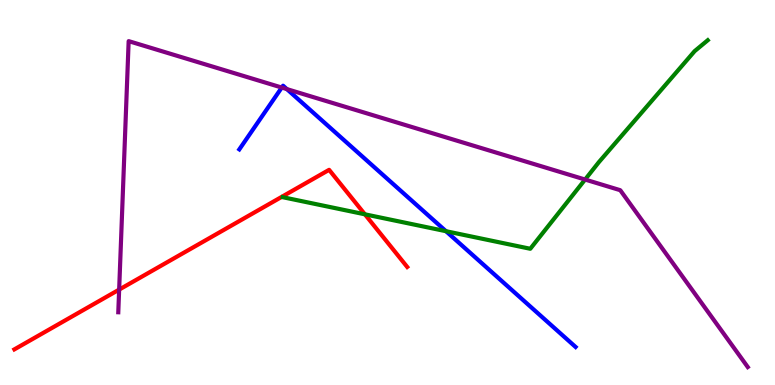[{'lines': ['blue', 'red'], 'intersections': []}, {'lines': ['green', 'red'], 'intersections': [{'x': 4.71, 'y': 4.43}]}, {'lines': ['purple', 'red'], 'intersections': [{'x': 1.54, 'y': 2.48}]}, {'lines': ['blue', 'green'], 'intersections': [{'x': 5.75, 'y': 3.99}]}, {'lines': ['blue', 'purple'], 'intersections': [{'x': 3.64, 'y': 7.73}, {'x': 3.7, 'y': 7.69}]}, {'lines': ['green', 'purple'], 'intersections': [{'x': 7.55, 'y': 5.34}]}]